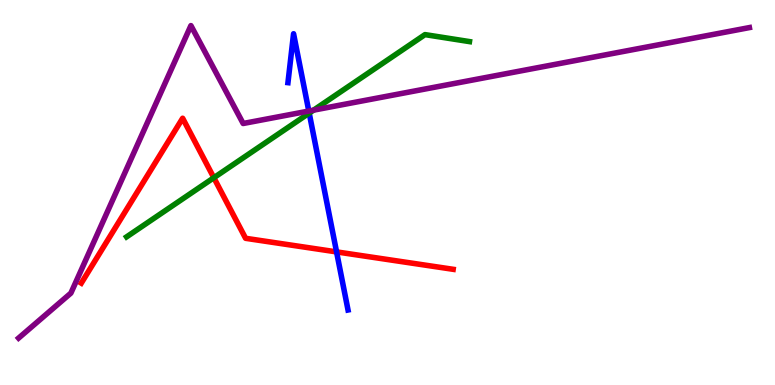[{'lines': ['blue', 'red'], 'intersections': [{'x': 4.34, 'y': 3.46}]}, {'lines': ['green', 'red'], 'intersections': [{'x': 2.76, 'y': 5.38}]}, {'lines': ['purple', 'red'], 'intersections': []}, {'lines': ['blue', 'green'], 'intersections': [{'x': 3.99, 'y': 7.06}]}, {'lines': ['blue', 'purple'], 'intersections': [{'x': 3.98, 'y': 7.12}]}, {'lines': ['green', 'purple'], 'intersections': [{'x': 4.05, 'y': 7.14}]}]